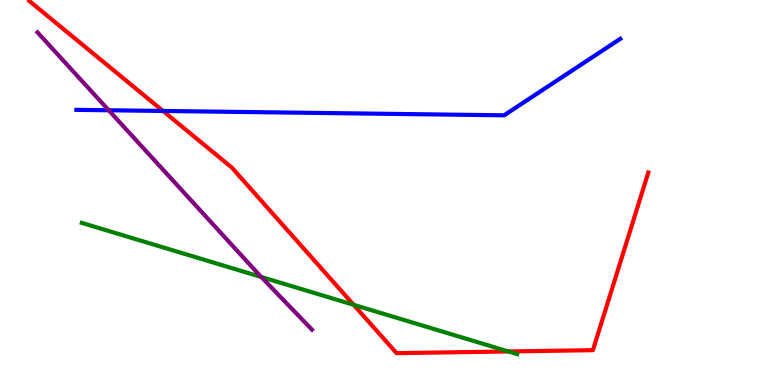[{'lines': ['blue', 'red'], 'intersections': [{'x': 2.1, 'y': 7.12}]}, {'lines': ['green', 'red'], 'intersections': [{'x': 4.56, 'y': 2.08}, {'x': 6.56, 'y': 0.871}]}, {'lines': ['purple', 'red'], 'intersections': []}, {'lines': ['blue', 'green'], 'intersections': []}, {'lines': ['blue', 'purple'], 'intersections': [{'x': 1.4, 'y': 7.14}]}, {'lines': ['green', 'purple'], 'intersections': [{'x': 3.37, 'y': 2.81}]}]